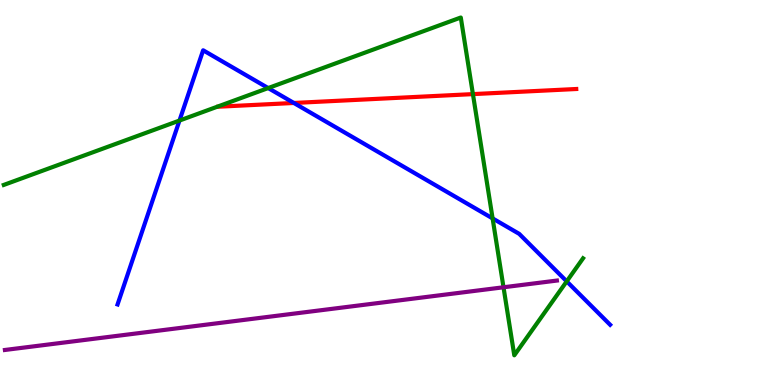[{'lines': ['blue', 'red'], 'intersections': [{'x': 3.79, 'y': 7.33}]}, {'lines': ['green', 'red'], 'intersections': [{'x': 6.1, 'y': 7.56}]}, {'lines': ['purple', 'red'], 'intersections': []}, {'lines': ['blue', 'green'], 'intersections': [{'x': 2.32, 'y': 6.87}, {'x': 3.46, 'y': 7.71}, {'x': 6.36, 'y': 4.33}, {'x': 7.31, 'y': 2.69}]}, {'lines': ['blue', 'purple'], 'intersections': []}, {'lines': ['green', 'purple'], 'intersections': [{'x': 6.5, 'y': 2.54}]}]